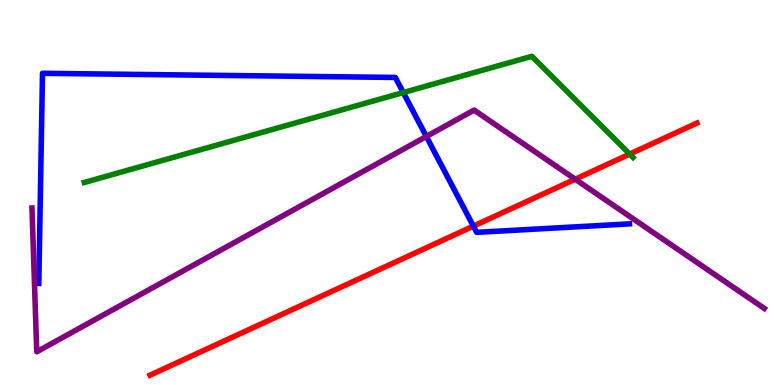[{'lines': ['blue', 'red'], 'intersections': [{'x': 6.11, 'y': 4.13}]}, {'lines': ['green', 'red'], 'intersections': [{'x': 8.13, 'y': 6.0}]}, {'lines': ['purple', 'red'], 'intersections': [{'x': 7.42, 'y': 5.35}]}, {'lines': ['blue', 'green'], 'intersections': [{'x': 5.2, 'y': 7.6}]}, {'lines': ['blue', 'purple'], 'intersections': [{'x': 5.5, 'y': 6.45}]}, {'lines': ['green', 'purple'], 'intersections': []}]